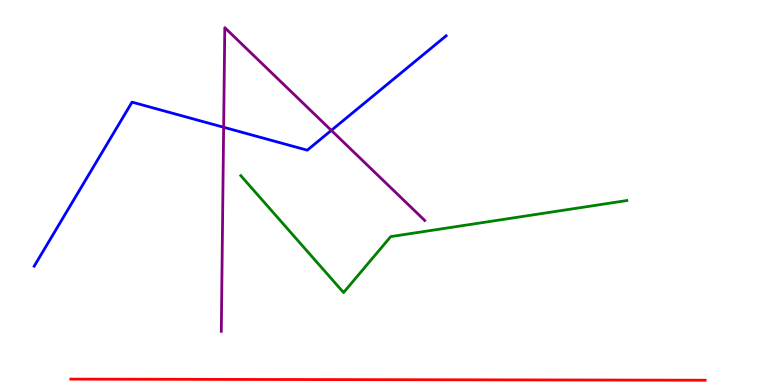[{'lines': ['blue', 'red'], 'intersections': []}, {'lines': ['green', 'red'], 'intersections': []}, {'lines': ['purple', 'red'], 'intersections': []}, {'lines': ['blue', 'green'], 'intersections': []}, {'lines': ['blue', 'purple'], 'intersections': [{'x': 2.89, 'y': 6.69}, {'x': 4.28, 'y': 6.61}]}, {'lines': ['green', 'purple'], 'intersections': []}]